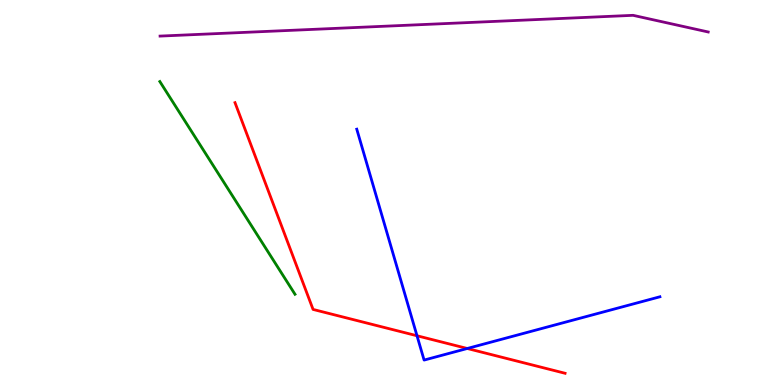[{'lines': ['blue', 'red'], 'intersections': [{'x': 5.38, 'y': 1.28}, {'x': 6.03, 'y': 0.948}]}, {'lines': ['green', 'red'], 'intersections': []}, {'lines': ['purple', 'red'], 'intersections': []}, {'lines': ['blue', 'green'], 'intersections': []}, {'lines': ['blue', 'purple'], 'intersections': []}, {'lines': ['green', 'purple'], 'intersections': []}]